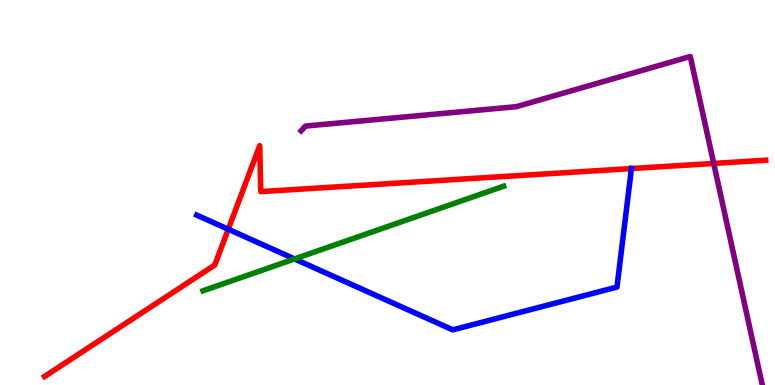[{'lines': ['blue', 'red'], 'intersections': [{'x': 2.95, 'y': 4.05}, {'x': 8.15, 'y': 5.62}]}, {'lines': ['green', 'red'], 'intersections': []}, {'lines': ['purple', 'red'], 'intersections': [{'x': 9.21, 'y': 5.75}]}, {'lines': ['blue', 'green'], 'intersections': [{'x': 3.8, 'y': 3.27}]}, {'lines': ['blue', 'purple'], 'intersections': []}, {'lines': ['green', 'purple'], 'intersections': []}]